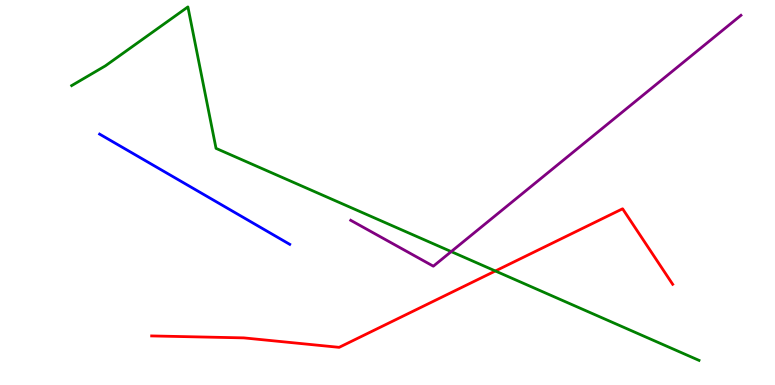[{'lines': ['blue', 'red'], 'intersections': []}, {'lines': ['green', 'red'], 'intersections': [{'x': 6.39, 'y': 2.96}]}, {'lines': ['purple', 'red'], 'intersections': []}, {'lines': ['blue', 'green'], 'intersections': []}, {'lines': ['blue', 'purple'], 'intersections': []}, {'lines': ['green', 'purple'], 'intersections': [{'x': 5.82, 'y': 3.46}]}]